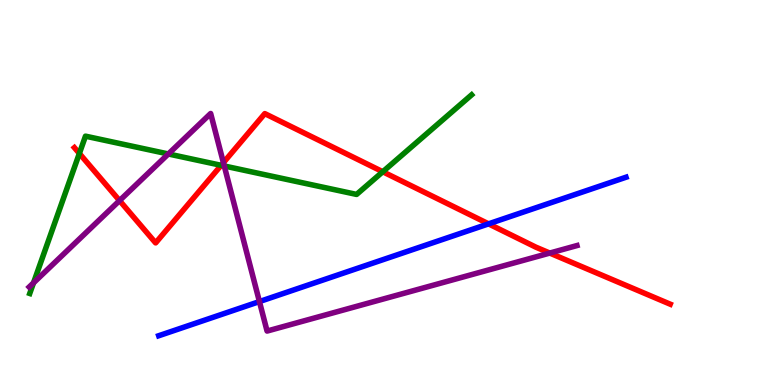[{'lines': ['blue', 'red'], 'intersections': [{'x': 6.3, 'y': 4.19}]}, {'lines': ['green', 'red'], 'intersections': [{'x': 1.02, 'y': 6.01}, {'x': 2.85, 'y': 5.71}, {'x': 4.94, 'y': 5.54}]}, {'lines': ['purple', 'red'], 'intersections': [{'x': 1.54, 'y': 4.79}, {'x': 2.88, 'y': 5.78}, {'x': 7.09, 'y': 3.43}]}, {'lines': ['blue', 'green'], 'intersections': []}, {'lines': ['blue', 'purple'], 'intersections': [{'x': 3.35, 'y': 2.17}]}, {'lines': ['green', 'purple'], 'intersections': [{'x': 0.432, 'y': 2.65}, {'x': 2.17, 'y': 6.0}, {'x': 2.89, 'y': 5.69}]}]